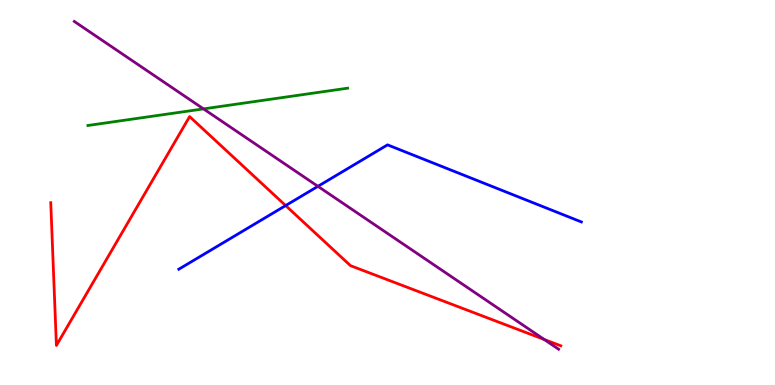[{'lines': ['blue', 'red'], 'intersections': [{'x': 3.69, 'y': 4.66}]}, {'lines': ['green', 'red'], 'intersections': []}, {'lines': ['purple', 'red'], 'intersections': [{'x': 7.02, 'y': 1.18}]}, {'lines': ['blue', 'green'], 'intersections': []}, {'lines': ['blue', 'purple'], 'intersections': [{'x': 4.1, 'y': 5.16}]}, {'lines': ['green', 'purple'], 'intersections': [{'x': 2.63, 'y': 7.17}]}]